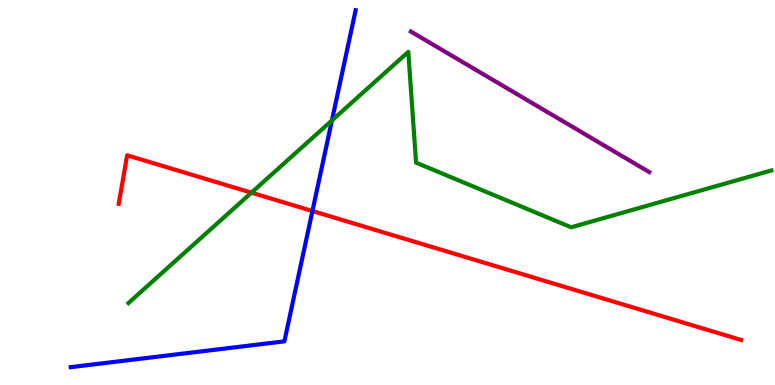[{'lines': ['blue', 'red'], 'intersections': [{'x': 4.03, 'y': 4.52}]}, {'lines': ['green', 'red'], 'intersections': [{'x': 3.24, 'y': 5.0}]}, {'lines': ['purple', 'red'], 'intersections': []}, {'lines': ['blue', 'green'], 'intersections': [{'x': 4.28, 'y': 6.87}]}, {'lines': ['blue', 'purple'], 'intersections': []}, {'lines': ['green', 'purple'], 'intersections': []}]